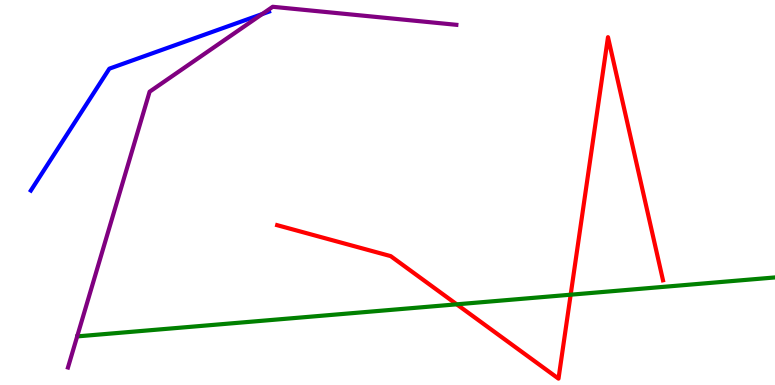[{'lines': ['blue', 'red'], 'intersections': []}, {'lines': ['green', 'red'], 'intersections': [{'x': 5.89, 'y': 2.1}, {'x': 7.36, 'y': 2.35}]}, {'lines': ['purple', 'red'], 'intersections': []}, {'lines': ['blue', 'green'], 'intersections': []}, {'lines': ['blue', 'purple'], 'intersections': [{'x': 3.38, 'y': 9.63}]}, {'lines': ['green', 'purple'], 'intersections': []}]